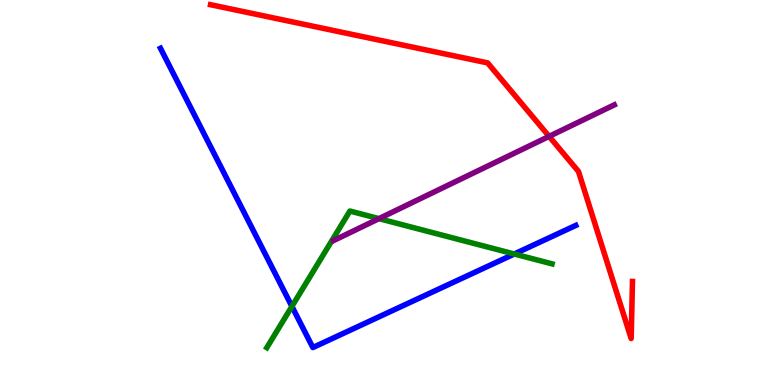[{'lines': ['blue', 'red'], 'intersections': []}, {'lines': ['green', 'red'], 'intersections': []}, {'lines': ['purple', 'red'], 'intersections': [{'x': 7.09, 'y': 6.46}]}, {'lines': ['blue', 'green'], 'intersections': [{'x': 3.77, 'y': 2.04}, {'x': 6.64, 'y': 3.4}]}, {'lines': ['blue', 'purple'], 'intersections': []}, {'lines': ['green', 'purple'], 'intersections': [{'x': 4.89, 'y': 4.32}]}]